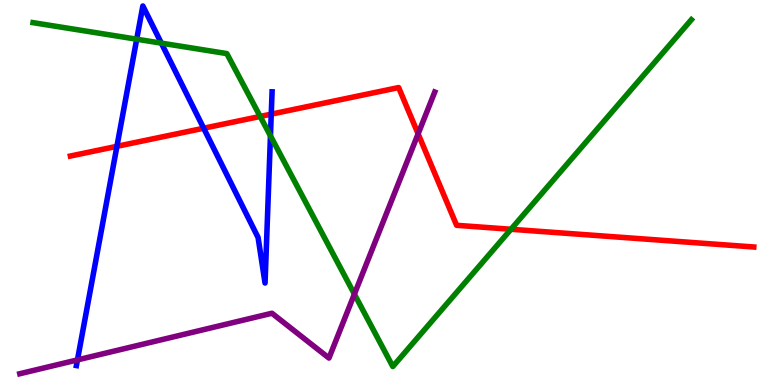[{'lines': ['blue', 'red'], 'intersections': [{'x': 1.51, 'y': 6.2}, {'x': 2.63, 'y': 6.67}, {'x': 3.5, 'y': 7.04}]}, {'lines': ['green', 'red'], 'intersections': [{'x': 3.36, 'y': 6.98}, {'x': 6.59, 'y': 4.04}]}, {'lines': ['purple', 'red'], 'intersections': [{'x': 5.4, 'y': 6.52}]}, {'lines': ['blue', 'green'], 'intersections': [{'x': 1.76, 'y': 8.98}, {'x': 2.08, 'y': 8.88}, {'x': 3.49, 'y': 6.47}]}, {'lines': ['blue', 'purple'], 'intersections': [{'x': 1.0, 'y': 0.652}]}, {'lines': ['green', 'purple'], 'intersections': [{'x': 4.57, 'y': 2.36}]}]